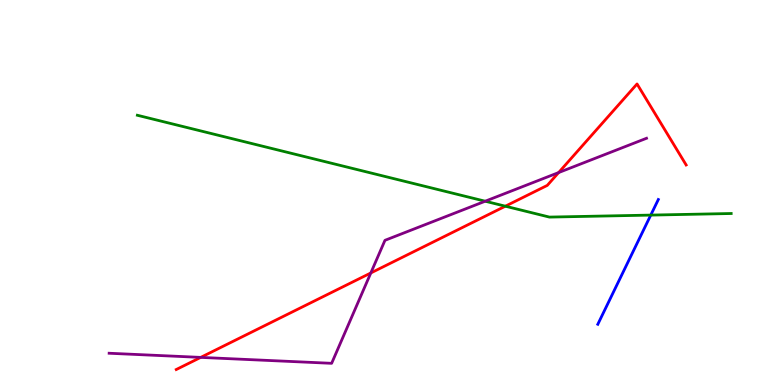[{'lines': ['blue', 'red'], 'intersections': []}, {'lines': ['green', 'red'], 'intersections': [{'x': 6.52, 'y': 4.64}]}, {'lines': ['purple', 'red'], 'intersections': [{'x': 2.59, 'y': 0.717}, {'x': 4.78, 'y': 2.91}, {'x': 7.21, 'y': 5.52}]}, {'lines': ['blue', 'green'], 'intersections': [{'x': 8.4, 'y': 4.41}]}, {'lines': ['blue', 'purple'], 'intersections': []}, {'lines': ['green', 'purple'], 'intersections': [{'x': 6.26, 'y': 4.77}]}]